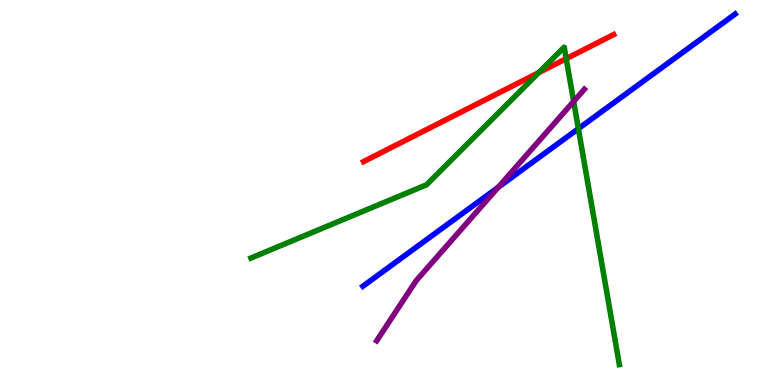[{'lines': ['blue', 'red'], 'intersections': []}, {'lines': ['green', 'red'], 'intersections': [{'x': 6.95, 'y': 8.11}, {'x': 7.31, 'y': 8.48}]}, {'lines': ['purple', 'red'], 'intersections': []}, {'lines': ['blue', 'green'], 'intersections': [{'x': 7.46, 'y': 6.66}]}, {'lines': ['blue', 'purple'], 'intersections': [{'x': 6.43, 'y': 5.14}]}, {'lines': ['green', 'purple'], 'intersections': [{'x': 7.4, 'y': 7.36}]}]